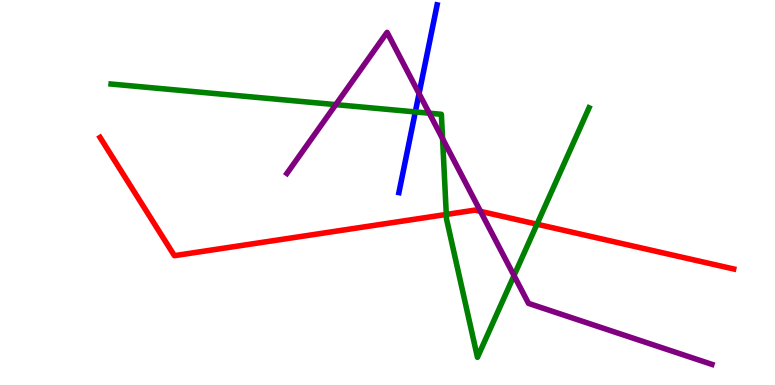[{'lines': ['blue', 'red'], 'intersections': []}, {'lines': ['green', 'red'], 'intersections': [{'x': 5.76, 'y': 4.43}, {'x': 6.93, 'y': 4.18}]}, {'lines': ['purple', 'red'], 'intersections': [{'x': 6.2, 'y': 4.51}]}, {'lines': ['blue', 'green'], 'intersections': [{'x': 5.36, 'y': 7.09}]}, {'lines': ['blue', 'purple'], 'intersections': [{'x': 5.41, 'y': 7.57}]}, {'lines': ['green', 'purple'], 'intersections': [{'x': 4.33, 'y': 7.28}, {'x': 5.54, 'y': 7.06}, {'x': 5.71, 'y': 6.4}, {'x': 6.63, 'y': 2.84}]}]